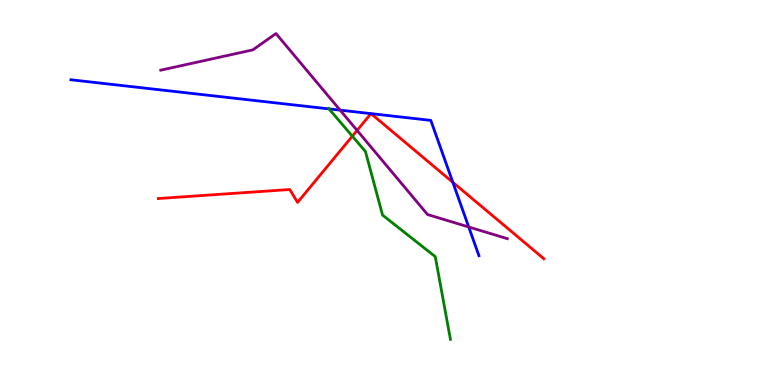[{'lines': ['blue', 'red'], 'intersections': [{'x': 4.79, 'y': 7.05}, {'x': 4.79, 'y': 7.05}, {'x': 5.84, 'y': 5.26}]}, {'lines': ['green', 'red'], 'intersections': [{'x': 4.55, 'y': 6.46}]}, {'lines': ['purple', 'red'], 'intersections': [{'x': 4.61, 'y': 6.61}]}, {'lines': ['blue', 'green'], 'intersections': [{'x': 4.25, 'y': 7.17}]}, {'lines': ['blue', 'purple'], 'intersections': [{'x': 4.39, 'y': 7.14}, {'x': 6.05, 'y': 4.1}]}, {'lines': ['green', 'purple'], 'intersections': []}]